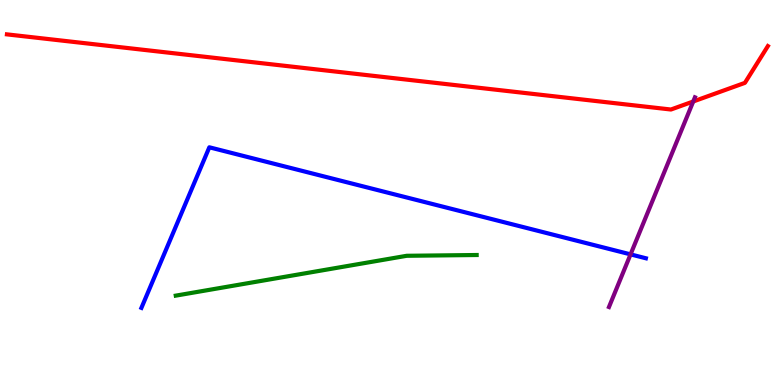[{'lines': ['blue', 'red'], 'intersections': []}, {'lines': ['green', 'red'], 'intersections': []}, {'lines': ['purple', 'red'], 'intersections': [{'x': 8.94, 'y': 7.36}]}, {'lines': ['blue', 'green'], 'intersections': []}, {'lines': ['blue', 'purple'], 'intersections': [{'x': 8.14, 'y': 3.39}]}, {'lines': ['green', 'purple'], 'intersections': []}]